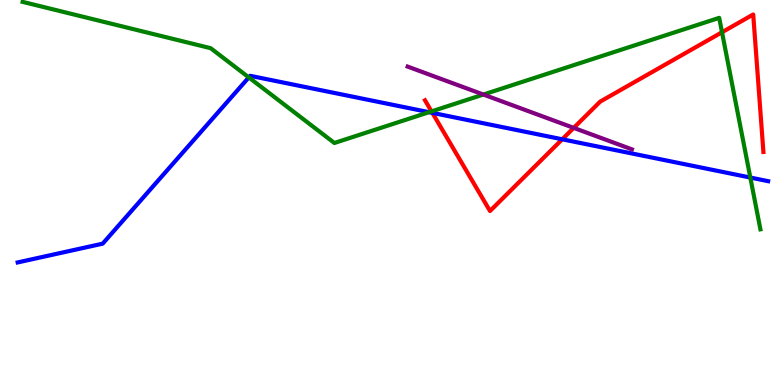[{'lines': ['blue', 'red'], 'intersections': [{'x': 5.58, 'y': 7.07}, {'x': 7.25, 'y': 6.38}]}, {'lines': ['green', 'red'], 'intersections': [{'x': 5.57, 'y': 7.11}, {'x': 9.32, 'y': 9.16}]}, {'lines': ['purple', 'red'], 'intersections': [{'x': 7.4, 'y': 6.68}]}, {'lines': ['blue', 'green'], 'intersections': [{'x': 3.21, 'y': 7.99}, {'x': 5.54, 'y': 7.09}, {'x': 9.68, 'y': 5.39}]}, {'lines': ['blue', 'purple'], 'intersections': []}, {'lines': ['green', 'purple'], 'intersections': [{'x': 6.24, 'y': 7.54}]}]